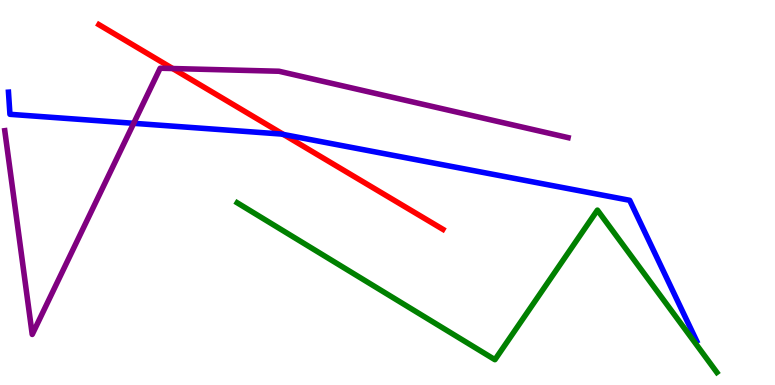[{'lines': ['blue', 'red'], 'intersections': [{'x': 3.66, 'y': 6.51}]}, {'lines': ['green', 'red'], 'intersections': []}, {'lines': ['purple', 'red'], 'intersections': [{'x': 2.23, 'y': 8.22}]}, {'lines': ['blue', 'green'], 'intersections': []}, {'lines': ['blue', 'purple'], 'intersections': [{'x': 1.73, 'y': 6.8}]}, {'lines': ['green', 'purple'], 'intersections': []}]